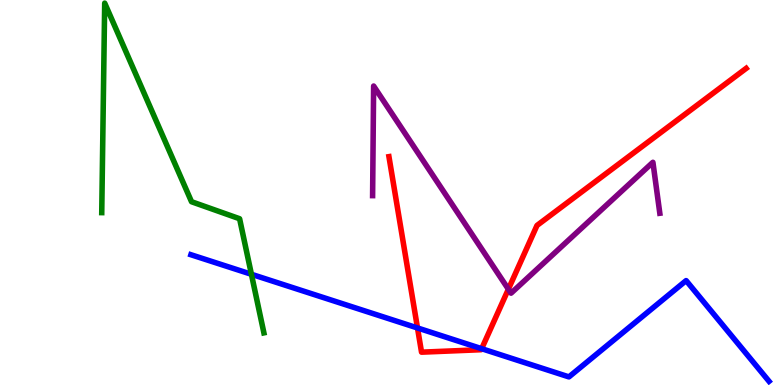[{'lines': ['blue', 'red'], 'intersections': [{'x': 5.39, 'y': 1.48}, {'x': 6.22, 'y': 0.943}]}, {'lines': ['green', 'red'], 'intersections': []}, {'lines': ['purple', 'red'], 'intersections': [{'x': 6.56, 'y': 2.49}]}, {'lines': ['blue', 'green'], 'intersections': [{'x': 3.24, 'y': 2.88}]}, {'lines': ['blue', 'purple'], 'intersections': []}, {'lines': ['green', 'purple'], 'intersections': []}]